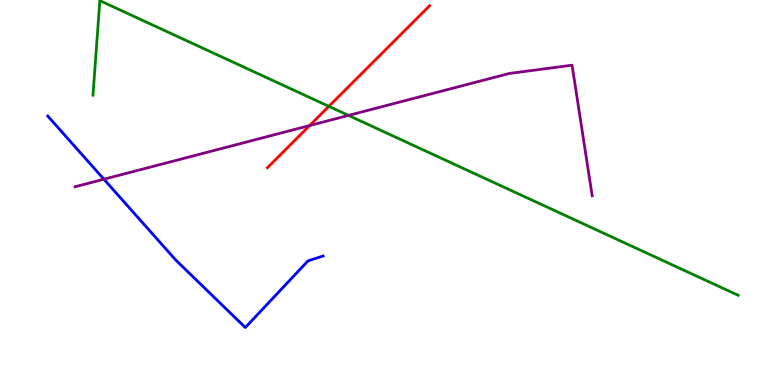[{'lines': ['blue', 'red'], 'intersections': []}, {'lines': ['green', 'red'], 'intersections': [{'x': 4.24, 'y': 7.24}]}, {'lines': ['purple', 'red'], 'intersections': [{'x': 4.0, 'y': 6.74}]}, {'lines': ['blue', 'green'], 'intersections': []}, {'lines': ['blue', 'purple'], 'intersections': [{'x': 1.34, 'y': 5.35}]}, {'lines': ['green', 'purple'], 'intersections': [{'x': 4.5, 'y': 7.0}]}]